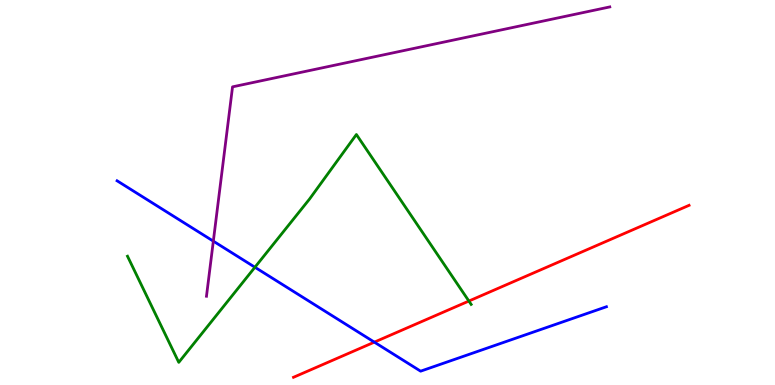[{'lines': ['blue', 'red'], 'intersections': [{'x': 4.83, 'y': 1.11}]}, {'lines': ['green', 'red'], 'intersections': [{'x': 6.05, 'y': 2.18}]}, {'lines': ['purple', 'red'], 'intersections': []}, {'lines': ['blue', 'green'], 'intersections': [{'x': 3.29, 'y': 3.06}]}, {'lines': ['blue', 'purple'], 'intersections': [{'x': 2.75, 'y': 3.74}]}, {'lines': ['green', 'purple'], 'intersections': []}]